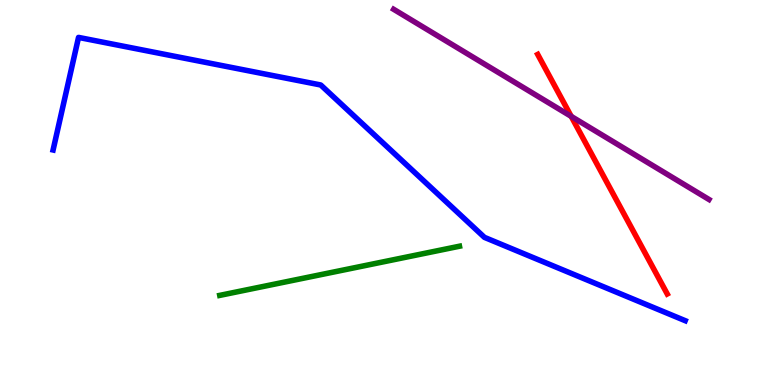[{'lines': ['blue', 'red'], 'intersections': []}, {'lines': ['green', 'red'], 'intersections': []}, {'lines': ['purple', 'red'], 'intersections': [{'x': 7.37, 'y': 6.98}]}, {'lines': ['blue', 'green'], 'intersections': []}, {'lines': ['blue', 'purple'], 'intersections': []}, {'lines': ['green', 'purple'], 'intersections': []}]